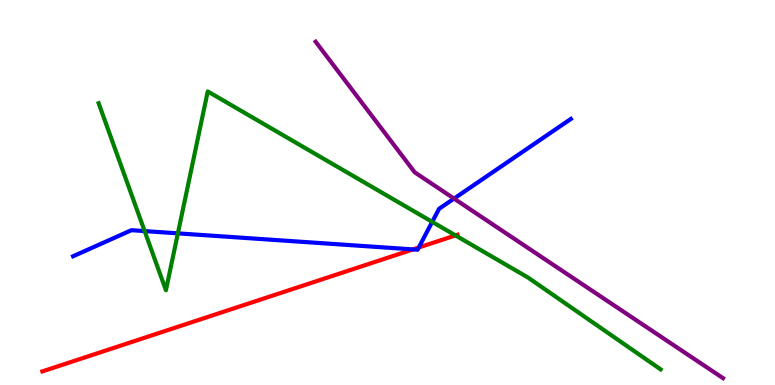[{'lines': ['blue', 'red'], 'intersections': [{'x': 5.33, 'y': 3.52}, {'x': 5.4, 'y': 3.57}]}, {'lines': ['green', 'red'], 'intersections': [{'x': 5.88, 'y': 3.89}]}, {'lines': ['purple', 'red'], 'intersections': []}, {'lines': ['blue', 'green'], 'intersections': [{'x': 1.87, 'y': 4.0}, {'x': 2.3, 'y': 3.94}, {'x': 5.58, 'y': 4.24}]}, {'lines': ['blue', 'purple'], 'intersections': [{'x': 5.86, 'y': 4.84}]}, {'lines': ['green', 'purple'], 'intersections': []}]